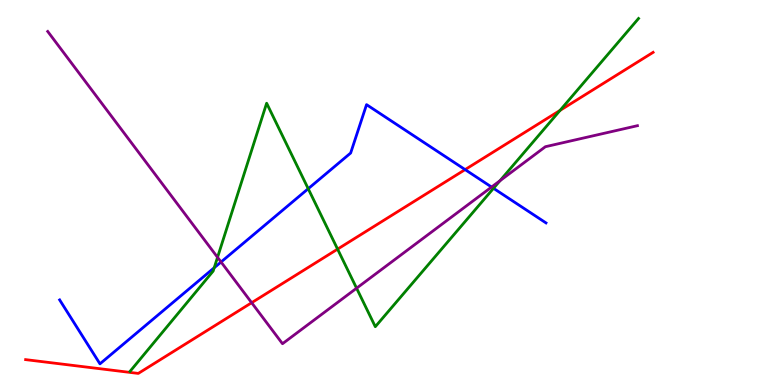[{'lines': ['blue', 'red'], 'intersections': [{'x': 6.0, 'y': 5.59}]}, {'lines': ['green', 'red'], 'intersections': [{'x': 4.36, 'y': 3.53}, {'x': 7.23, 'y': 7.13}]}, {'lines': ['purple', 'red'], 'intersections': [{'x': 3.25, 'y': 2.14}]}, {'lines': ['blue', 'green'], 'intersections': [{'x': 2.76, 'y': 3.05}, {'x': 3.98, 'y': 5.1}, {'x': 6.37, 'y': 5.11}]}, {'lines': ['blue', 'purple'], 'intersections': [{'x': 2.85, 'y': 3.19}, {'x': 6.34, 'y': 5.14}]}, {'lines': ['green', 'purple'], 'intersections': [{'x': 2.81, 'y': 3.32}, {'x': 4.6, 'y': 2.51}, {'x': 6.45, 'y': 5.31}]}]